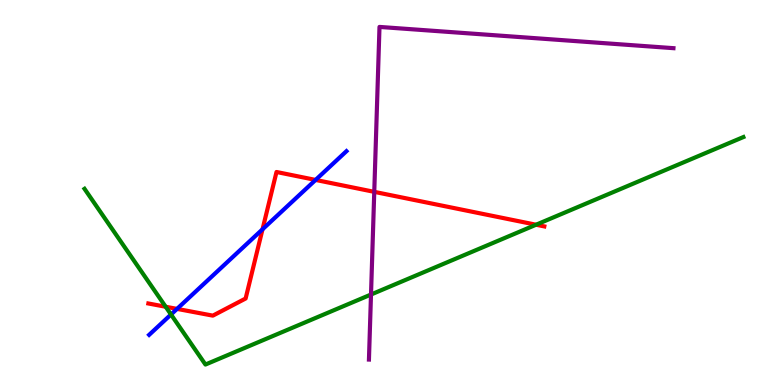[{'lines': ['blue', 'red'], 'intersections': [{'x': 2.28, 'y': 1.98}, {'x': 3.39, 'y': 4.04}, {'x': 4.07, 'y': 5.33}]}, {'lines': ['green', 'red'], 'intersections': [{'x': 2.14, 'y': 2.03}, {'x': 6.92, 'y': 4.16}]}, {'lines': ['purple', 'red'], 'intersections': [{'x': 4.83, 'y': 5.02}]}, {'lines': ['blue', 'green'], 'intersections': [{'x': 2.21, 'y': 1.83}]}, {'lines': ['blue', 'purple'], 'intersections': []}, {'lines': ['green', 'purple'], 'intersections': [{'x': 4.79, 'y': 2.35}]}]